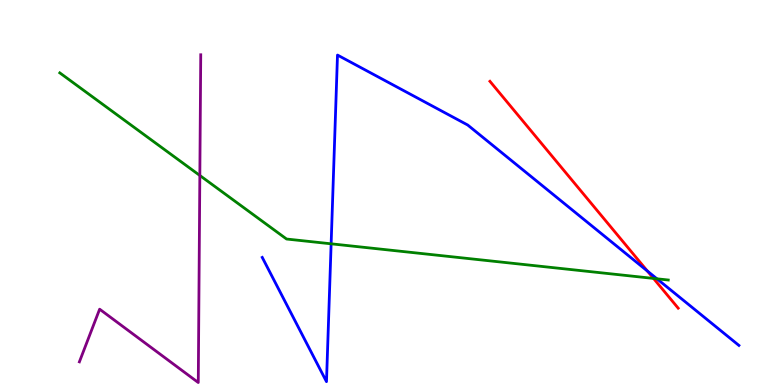[{'lines': ['blue', 'red'], 'intersections': [{'x': 8.35, 'y': 2.96}]}, {'lines': ['green', 'red'], 'intersections': [{'x': 8.43, 'y': 2.77}]}, {'lines': ['purple', 'red'], 'intersections': []}, {'lines': ['blue', 'green'], 'intersections': [{'x': 4.27, 'y': 3.67}, {'x': 8.48, 'y': 2.76}]}, {'lines': ['blue', 'purple'], 'intersections': []}, {'lines': ['green', 'purple'], 'intersections': [{'x': 2.58, 'y': 5.44}]}]